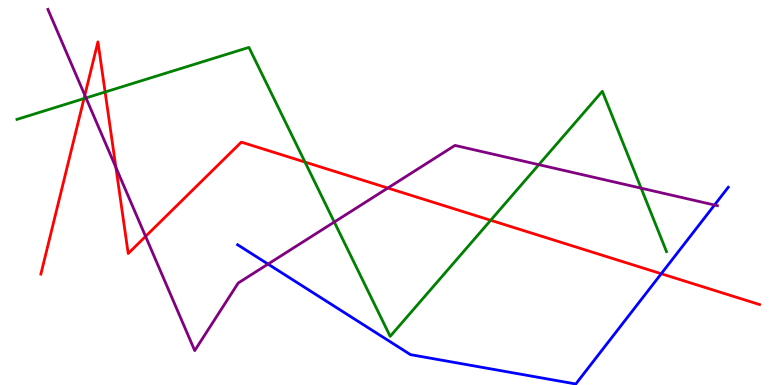[{'lines': ['blue', 'red'], 'intersections': [{'x': 8.53, 'y': 2.89}]}, {'lines': ['green', 'red'], 'intersections': [{'x': 1.08, 'y': 7.44}, {'x': 1.36, 'y': 7.61}, {'x': 3.94, 'y': 5.79}, {'x': 6.33, 'y': 4.28}]}, {'lines': ['purple', 'red'], 'intersections': [{'x': 1.09, 'y': 7.53}, {'x': 1.5, 'y': 5.65}, {'x': 1.88, 'y': 3.86}, {'x': 5.0, 'y': 5.12}]}, {'lines': ['blue', 'green'], 'intersections': []}, {'lines': ['blue', 'purple'], 'intersections': [{'x': 3.46, 'y': 3.14}, {'x': 9.22, 'y': 4.67}]}, {'lines': ['green', 'purple'], 'intersections': [{'x': 1.11, 'y': 7.46}, {'x': 4.31, 'y': 4.23}, {'x': 6.95, 'y': 5.72}, {'x': 8.27, 'y': 5.11}]}]